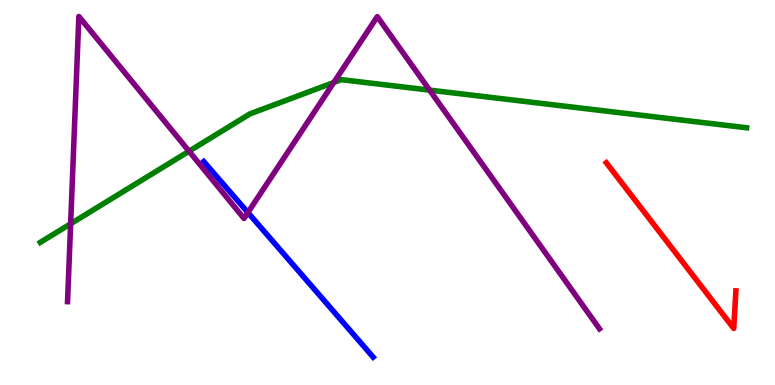[{'lines': ['blue', 'red'], 'intersections': []}, {'lines': ['green', 'red'], 'intersections': []}, {'lines': ['purple', 'red'], 'intersections': []}, {'lines': ['blue', 'green'], 'intersections': []}, {'lines': ['blue', 'purple'], 'intersections': [{'x': 3.2, 'y': 4.48}]}, {'lines': ['green', 'purple'], 'intersections': [{'x': 0.911, 'y': 4.19}, {'x': 2.44, 'y': 6.07}, {'x': 4.31, 'y': 7.86}, {'x': 5.54, 'y': 7.66}]}]